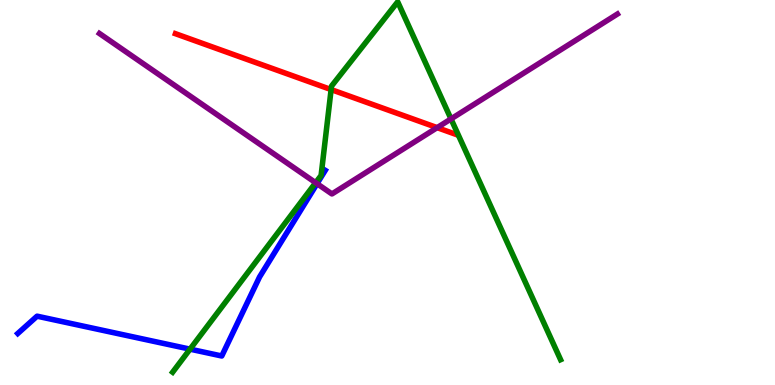[{'lines': ['blue', 'red'], 'intersections': []}, {'lines': ['green', 'red'], 'intersections': [{'x': 4.27, 'y': 7.67}]}, {'lines': ['purple', 'red'], 'intersections': [{'x': 5.64, 'y': 6.68}]}, {'lines': ['blue', 'green'], 'intersections': [{'x': 2.45, 'y': 0.931}]}, {'lines': ['blue', 'purple'], 'intersections': [{'x': 4.09, 'y': 5.23}]}, {'lines': ['green', 'purple'], 'intersections': [{'x': 4.07, 'y': 5.25}, {'x': 5.82, 'y': 6.91}]}]